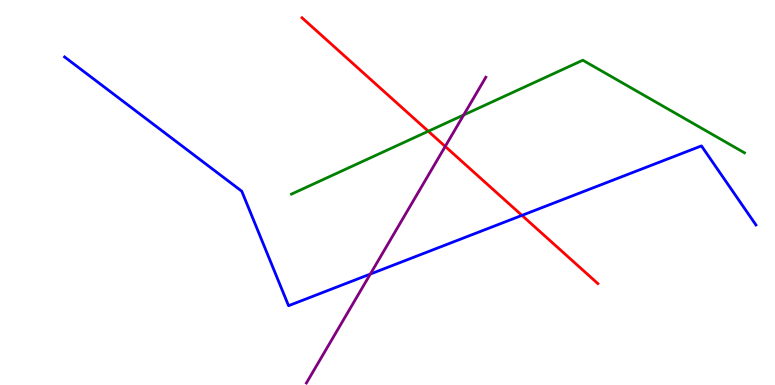[{'lines': ['blue', 'red'], 'intersections': [{'x': 6.73, 'y': 4.41}]}, {'lines': ['green', 'red'], 'intersections': [{'x': 5.53, 'y': 6.59}]}, {'lines': ['purple', 'red'], 'intersections': [{'x': 5.74, 'y': 6.2}]}, {'lines': ['blue', 'green'], 'intersections': []}, {'lines': ['blue', 'purple'], 'intersections': [{'x': 4.78, 'y': 2.88}]}, {'lines': ['green', 'purple'], 'intersections': [{'x': 5.98, 'y': 7.01}]}]